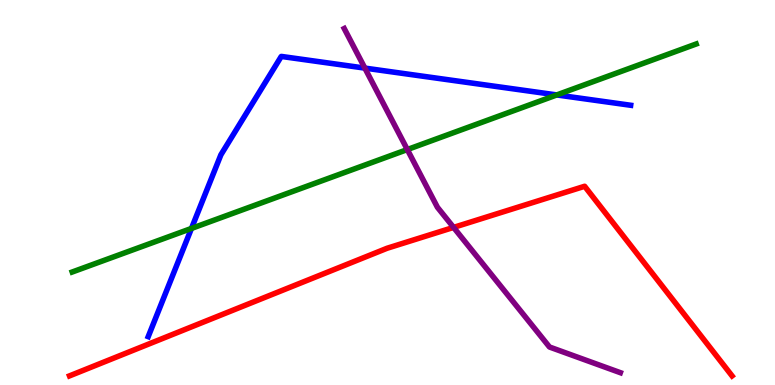[{'lines': ['blue', 'red'], 'intersections': []}, {'lines': ['green', 'red'], 'intersections': []}, {'lines': ['purple', 'red'], 'intersections': [{'x': 5.85, 'y': 4.09}]}, {'lines': ['blue', 'green'], 'intersections': [{'x': 2.47, 'y': 4.07}, {'x': 7.18, 'y': 7.53}]}, {'lines': ['blue', 'purple'], 'intersections': [{'x': 4.71, 'y': 8.23}]}, {'lines': ['green', 'purple'], 'intersections': [{'x': 5.26, 'y': 6.12}]}]